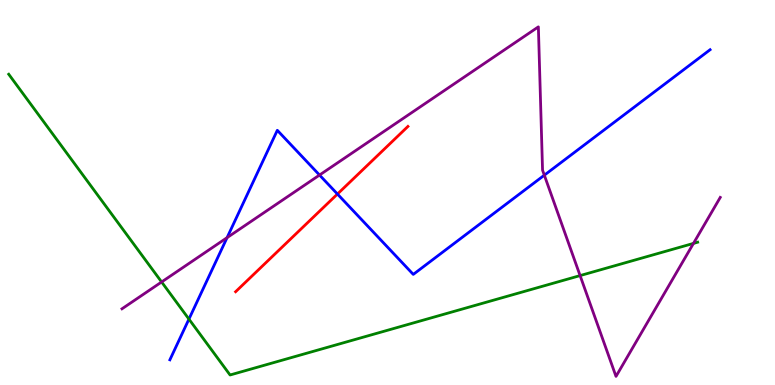[{'lines': ['blue', 'red'], 'intersections': [{'x': 4.35, 'y': 4.96}]}, {'lines': ['green', 'red'], 'intersections': []}, {'lines': ['purple', 'red'], 'intersections': []}, {'lines': ['blue', 'green'], 'intersections': [{'x': 2.44, 'y': 1.71}]}, {'lines': ['blue', 'purple'], 'intersections': [{'x': 2.93, 'y': 3.83}, {'x': 4.12, 'y': 5.45}, {'x': 7.02, 'y': 5.45}]}, {'lines': ['green', 'purple'], 'intersections': [{'x': 2.09, 'y': 2.68}, {'x': 7.49, 'y': 2.84}, {'x': 8.95, 'y': 3.68}]}]